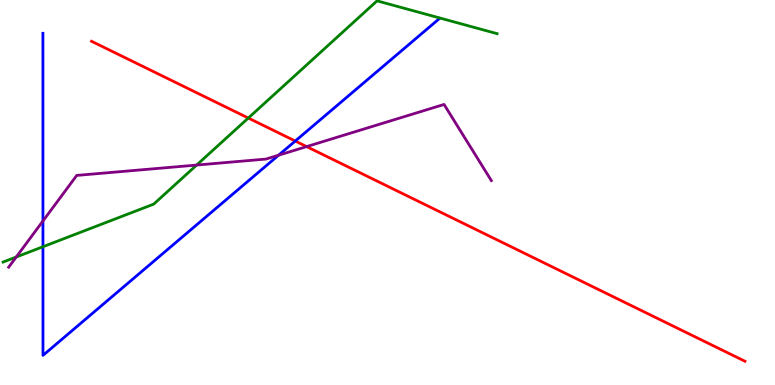[{'lines': ['blue', 'red'], 'intersections': [{'x': 3.81, 'y': 6.34}]}, {'lines': ['green', 'red'], 'intersections': [{'x': 3.2, 'y': 6.93}]}, {'lines': ['purple', 'red'], 'intersections': [{'x': 3.96, 'y': 6.19}]}, {'lines': ['blue', 'green'], 'intersections': [{'x': 0.554, 'y': 3.59}]}, {'lines': ['blue', 'purple'], 'intersections': [{'x': 0.554, 'y': 4.26}, {'x': 3.59, 'y': 5.97}]}, {'lines': ['green', 'purple'], 'intersections': [{'x': 0.209, 'y': 3.32}, {'x': 2.54, 'y': 5.71}]}]